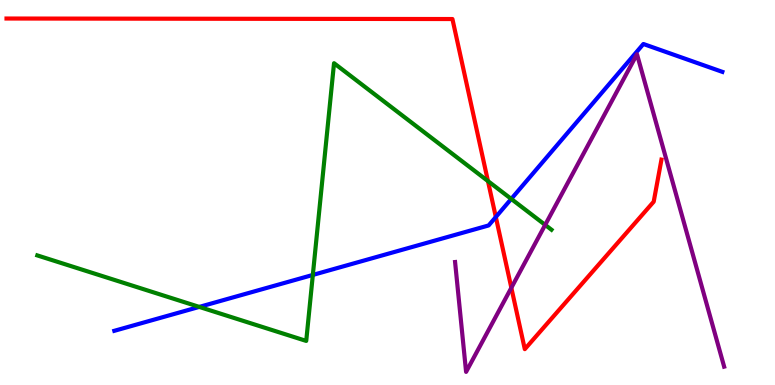[{'lines': ['blue', 'red'], 'intersections': [{'x': 6.4, 'y': 4.36}]}, {'lines': ['green', 'red'], 'intersections': [{'x': 6.3, 'y': 5.3}]}, {'lines': ['purple', 'red'], 'intersections': [{'x': 6.6, 'y': 2.53}]}, {'lines': ['blue', 'green'], 'intersections': [{'x': 2.57, 'y': 2.03}, {'x': 4.04, 'y': 2.86}, {'x': 6.6, 'y': 4.83}]}, {'lines': ['blue', 'purple'], 'intersections': []}, {'lines': ['green', 'purple'], 'intersections': [{'x': 7.03, 'y': 4.16}]}]